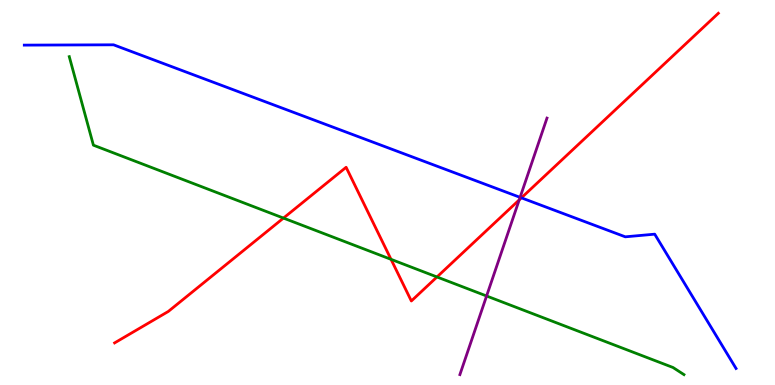[{'lines': ['blue', 'red'], 'intersections': [{'x': 6.73, 'y': 4.86}]}, {'lines': ['green', 'red'], 'intersections': [{'x': 3.66, 'y': 4.34}, {'x': 5.05, 'y': 3.26}, {'x': 5.64, 'y': 2.81}]}, {'lines': ['purple', 'red'], 'intersections': [{'x': 6.7, 'y': 4.81}]}, {'lines': ['blue', 'green'], 'intersections': []}, {'lines': ['blue', 'purple'], 'intersections': [{'x': 6.71, 'y': 4.87}]}, {'lines': ['green', 'purple'], 'intersections': [{'x': 6.28, 'y': 2.31}]}]